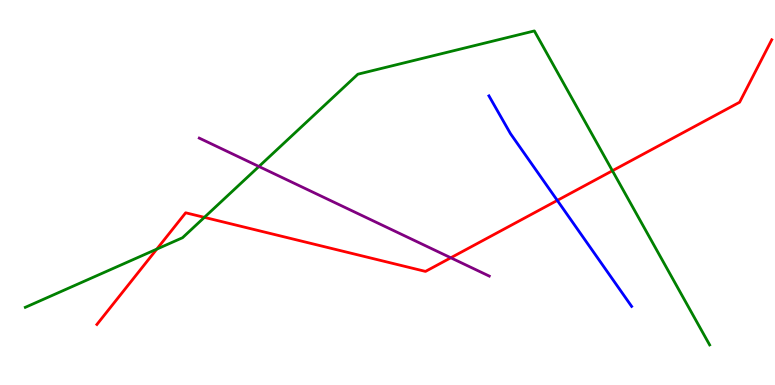[{'lines': ['blue', 'red'], 'intersections': [{'x': 7.19, 'y': 4.79}]}, {'lines': ['green', 'red'], 'intersections': [{'x': 2.02, 'y': 3.53}, {'x': 2.64, 'y': 4.35}, {'x': 7.9, 'y': 5.57}]}, {'lines': ['purple', 'red'], 'intersections': [{'x': 5.82, 'y': 3.3}]}, {'lines': ['blue', 'green'], 'intersections': []}, {'lines': ['blue', 'purple'], 'intersections': []}, {'lines': ['green', 'purple'], 'intersections': [{'x': 3.34, 'y': 5.68}]}]